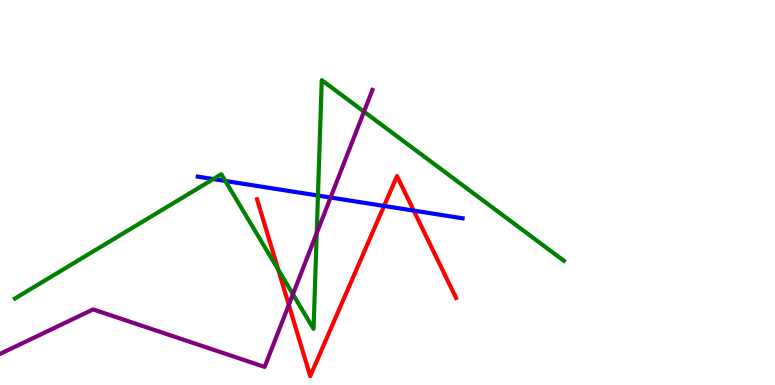[{'lines': ['blue', 'red'], 'intersections': [{'x': 4.96, 'y': 4.65}, {'x': 5.34, 'y': 4.53}]}, {'lines': ['green', 'red'], 'intersections': [{'x': 3.59, 'y': 3.0}]}, {'lines': ['purple', 'red'], 'intersections': [{'x': 3.73, 'y': 2.08}]}, {'lines': ['blue', 'green'], 'intersections': [{'x': 2.75, 'y': 5.35}, {'x': 2.91, 'y': 5.3}, {'x': 4.1, 'y': 4.92}]}, {'lines': ['blue', 'purple'], 'intersections': [{'x': 4.27, 'y': 4.87}]}, {'lines': ['green', 'purple'], 'intersections': [{'x': 3.78, 'y': 2.36}, {'x': 4.09, 'y': 3.94}, {'x': 4.7, 'y': 7.1}]}]